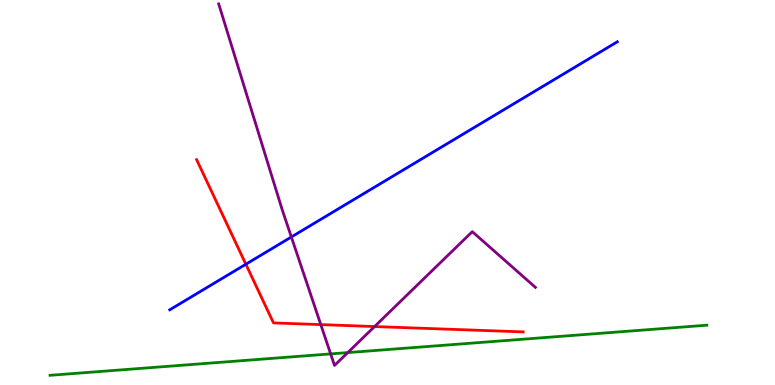[{'lines': ['blue', 'red'], 'intersections': [{'x': 3.17, 'y': 3.14}]}, {'lines': ['green', 'red'], 'intersections': []}, {'lines': ['purple', 'red'], 'intersections': [{'x': 4.14, 'y': 1.57}, {'x': 4.83, 'y': 1.52}]}, {'lines': ['blue', 'green'], 'intersections': []}, {'lines': ['blue', 'purple'], 'intersections': [{'x': 3.76, 'y': 3.84}]}, {'lines': ['green', 'purple'], 'intersections': [{'x': 4.27, 'y': 0.808}, {'x': 4.49, 'y': 0.842}]}]